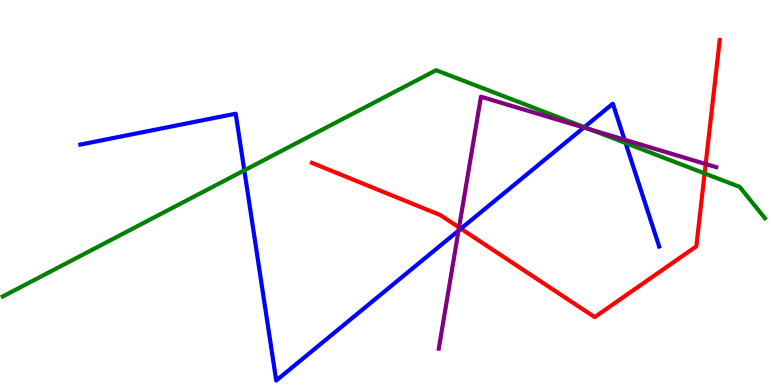[{'lines': ['blue', 'red'], 'intersections': [{'x': 5.95, 'y': 4.06}]}, {'lines': ['green', 'red'], 'intersections': [{'x': 9.09, 'y': 5.5}]}, {'lines': ['purple', 'red'], 'intersections': [{'x': 5.92, 'y': 4.09}, {'x': 9.11, 'y': 5.74}]}, {'lines': ['blue', 'green'], 'intersections': [{'x': 3.15, 'y': 5.58}, {'x': 7.54, 'y': 6.7}, {'x': 8.07, 'y': 6.28}]}, {'lines': ['blue', 'purple'], 'intersections': [{'x': 5.92, 'y': 4.01}, {'x': 7.53, 'y': 6.69}, {'x': 8.06, 'y': 6.37}]}, {'lines': ['green', 'purple'], 'intersections': [{'x': 7.62, 'y': 6.64}]}]